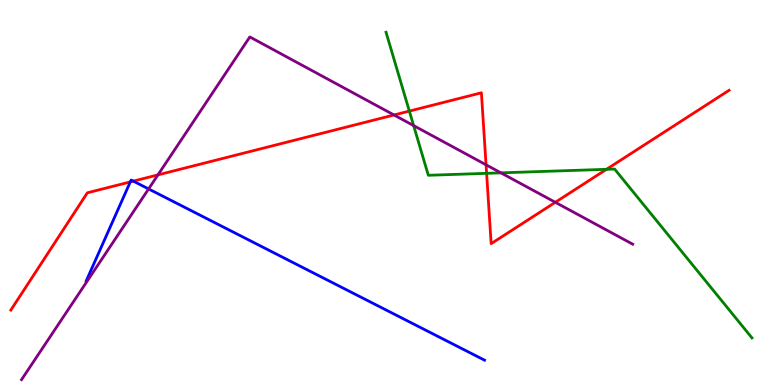[{'lines': ['blue', 'red'], 'intersections': [{'x': 1.68, 'y': 5.28}, {'x': 1.72, 'y': 5.3}]}, {'lines': ['green', 'red'], 'intersections': [{'x': 5.28, 'y': 7.11}, {'x': 6.28, 'y': 5.5}, {'x': 7.83, 'y': 5.6}]}, {'lines': ['purple', 'red'], 'intersections': [{'x': 2.04, 'y': 5.46}, {'x': 5.08, 'y': 7.01}, {'x': 6.27, 'y': 5.72}, {'x': 7.17, 'y': 4.75}]}, {'lines': ['blue', 'green'], 'intersections': []}, {'lines': ['blue', 'purple'], 'intersections': [{'x': 1.92, 'y': 5.09}]}, {'lines': ['green', 'purple'], 'intersections': [{'x': 5.34, 'y': 6.74}, {'x': 6.46, 'y': 5.51}]}]